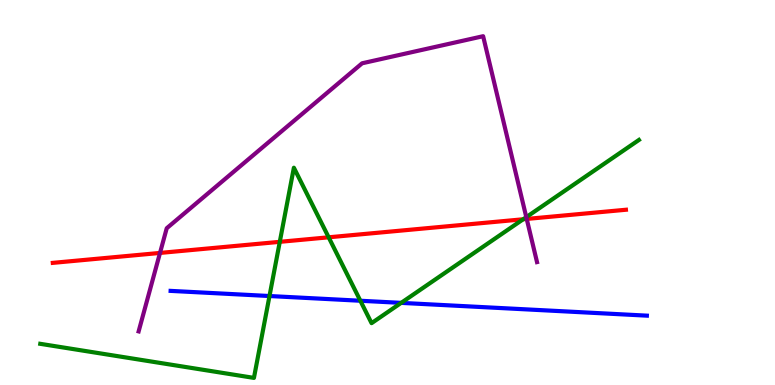[{'lines': ['blue', 'red'], 'intersections': []}, {'lines': ['green', 'red'], 'intersections': [{'x': 3.61, 'y': 3.72}, {'x': 4.24, 'y': 3.84}, {'x': 6.75, 'y': 4.3}]}, {'lines': ['purple', 'red'], 'intersections': [{'x': 2.06, 'y': 3.43}, {'x': 6.8, 'y': 4.31}]}, {'lines': ['blue', 'green'], 'intersections': [{'x': 3.48, 'y': 2.31}, {'x': 4.65, 'y': 2.19}, {'x': 5.18, 'y': 2.13}]}, {'lines': ['blue', 'purple'], 'intersections': []}, {'lines': ['green', 'purple'], 'intersections': [{'x': 6.79, 'y': 4.36}]}]